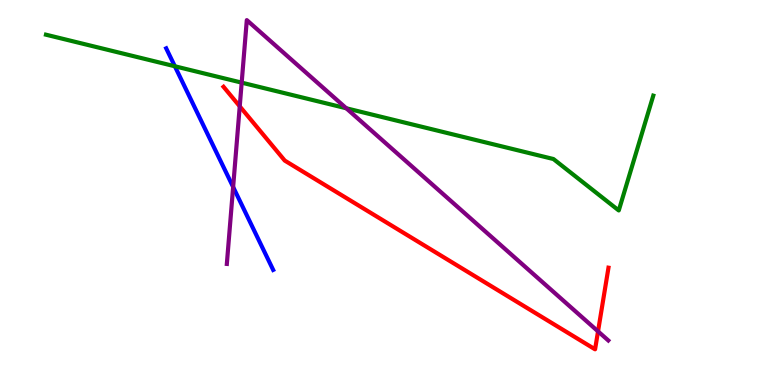[{'lines': ['blue', 'red'], 'intersections': []}, {'lines': ['green', 'red'], 'intersections': []}, {'lines': ['purple', 'red'], 'intersections': [{'x': 3.09, 'y': 7.24}, {'x': 7.72, 'y': 1.39}]}, {'lines': ['blue', 'green'], 'intersections': [{'x': 2.26, 'y': 8.28}]}, {'lines': ['blue', 'purple'], 'intersections': [{'x': 3.01, 'y': 5.14}]}, {'lines': ['green', 'purple'], 'intersections': [{'x': 3.12, 'y': 7.85}, {'x': 4.47, 'y': 7.19}]}]